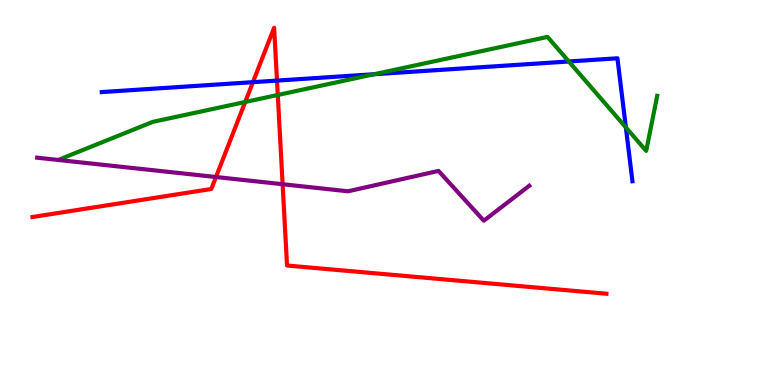[{'lines': ['blue', 'red'], 'intersections': [{'x': 3.26, 'y': 7.87}, {'x': 3.57, 'y': 7.91}]}, {'lines': ['green', 'red'], 'intersections': [{'x': 3.16, 'y': 7.35}, {'x': 3.58, 'y': 7.53}]}, {'lines': ['purple', 'red'], 'intersections': [{'x': 2.79, 'y': 5.4}, {'x': 3.65, 'y': 5.21}]}, {'lines': ['blue', 'green'], 'intersections': [{'x': 4.83, 'y': 8.07}, {'x': 7.34, 'y': 8.4}, {'x': 8.08, 'y': 6.69}]}, {'lines': ['blue', 'purple'], 'intersections': []}, {'lines': ['green', 'purple'], 'intersections': []}]